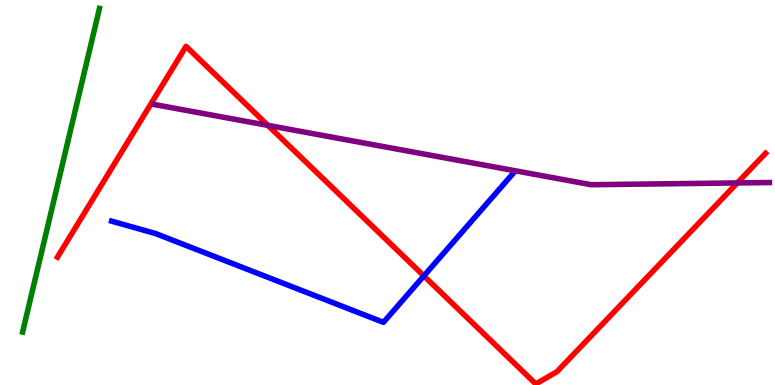[{'lines': ['blue', 'red'], 'intersections': [{'x': 5.47, 'y': 2.83}]}, {'lines': ['green', 'red'], 'intersections': []}, {'lines': ['purple', 'red'], 'intersections': [{'x': 3.46, 'y': 6.74}, {'x': 9.51, 'y': 5.25}]}, {'lines': ['blue', 'green'], 'intersections': []}, {'lines': ['blue', 'purple'], 'intersections': []}, {'lines': ['green', 'purple'], 'intersections': []}]